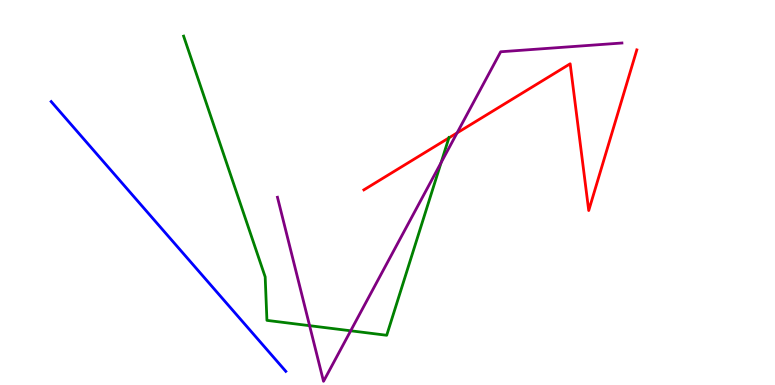[{'lines': ['blue', 'red'], 'intersections': []}, {'lines': ['green', 'red'], 'intersections': [{'x': 5.79, 'y': 6.42}]}, {'lines': ['purple', 'red'], 'intersections': [{'x': 5.9, 'y': 6.55}]}, {'lines': ['blue', 'green'], 'intersections': []}, {'lines': ['blue', 'purple'], 'intersections': []}, {'lines': ['green', 'purple'], 'intersections': [{'x': 3.99, 'y': 1.54}, {'x': 4.53, 'y': 1.41}, {'x': 5.69, 'y': 5.78}]}]